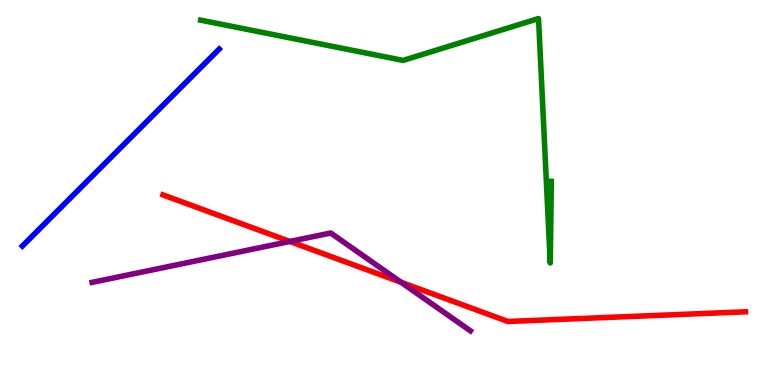[{'lines': ['blue', 'red'], 'intersections': []}, {'lines': ['green', 'red'], 'intersections': []}, {'lines': ['purple', 'red'], 'intersections': [{'x': 3.74, 'y': 3.73}, {'x': 5.17, 'y': 2.67}]}, {'lines': ['blue', 'green'], 'intersections': []}, {'lines': ['blue', 'purple'], 'intersections': []}, {'lines': ['green', 'purple'], 'intersections': []}]